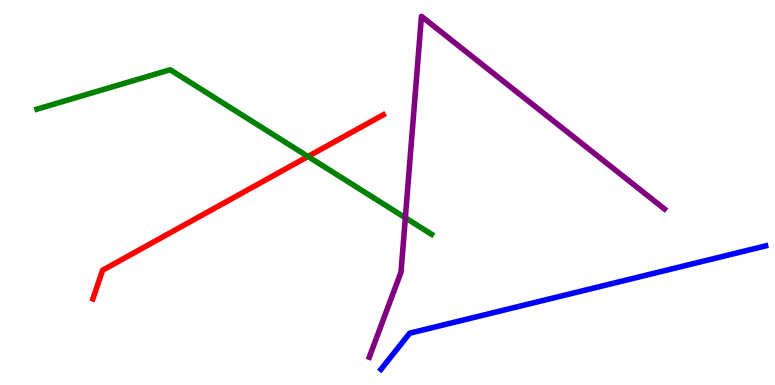[{'lines': ['blue', 'red'], 'intersections': []}, {'lines': ['green', 'red'], 'intersections': [{'x': 3.97, 'y': 5.94}]}, {'lines': ['purple', 'red'], 'intersections': []}, {'lines': ['blue', 'green'], 'intersections': []}, {'lines': ['blue', 'purple'], 'intersections': []}, {'lines': ['green', 'purple'], 'intersections': [{'x': 5.23, 'y': 4.34}]}]